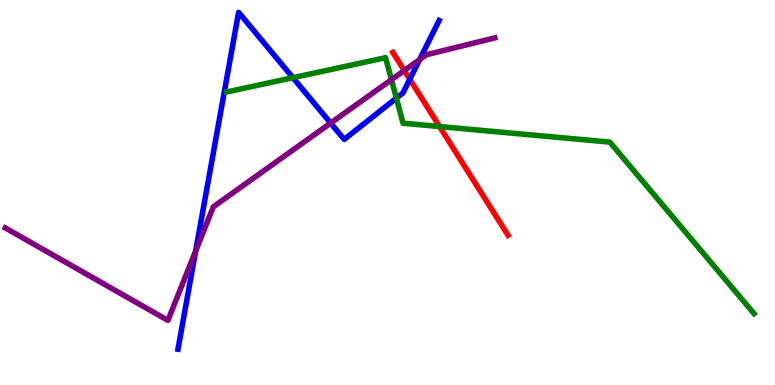[{'lines': ['blue', 'red'], 'intersections': [{'x': 5.29, 'y': 7.94}]}, {'lines': ['green', 'red'], 'intersections': [{'x': 5.67, 'y': 6.71}]}, {'lines': ['purple', 'red'], 'intersections': [{'x': 5.22, 'y': 8.17}]}, {'lines': ['blue', 'green'], 'intersections': [{'x': 3.78, 'y': 7.98}, {'x': 5.11, 'y': 7.45}]}, {'lines': ['blue', 'purple'], 'intersections': [{'x': 2.52, 'y': 3.48}, {'x': 4.27, 'y': 6.8}, {'x': 5.41, 'y': 8.45}]}, {'lines': ['green', 'purple'], 'intersections': [{'x': 5.05, 'y': 7.93}]}]